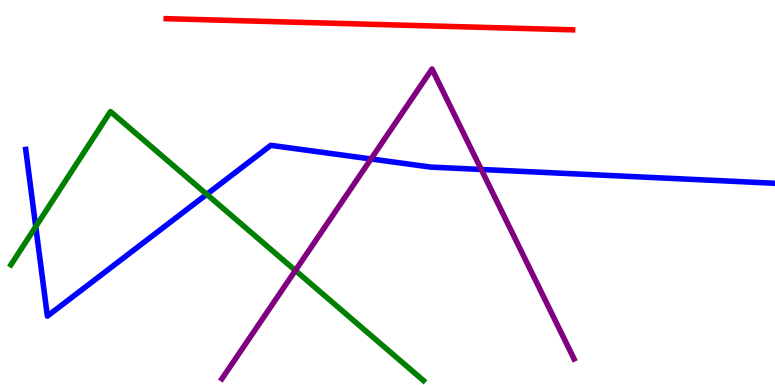[{'lines': ['blue', 'red'], 'intersections': []}, {'lines': ['green', 'red'], 'intersections': []}, {'lines': ['purple', 'red'], 'intersections': []}, {'lines': ['blue', 'green'], 'intersections': [{'x': 0.461, 'y': 4.11}, {'x': 2.67, 'y': 4.95}]}, {'lines': ['blue', 'purple'], 'intersections': [{'x': 4.79, 'y': 5.87}, {'x': 6.21, 'y': 5.6}]}, {'lines': ['green', 'purple'], 'intersections': [{'x': 3.81, 'y': 2.97}]}]